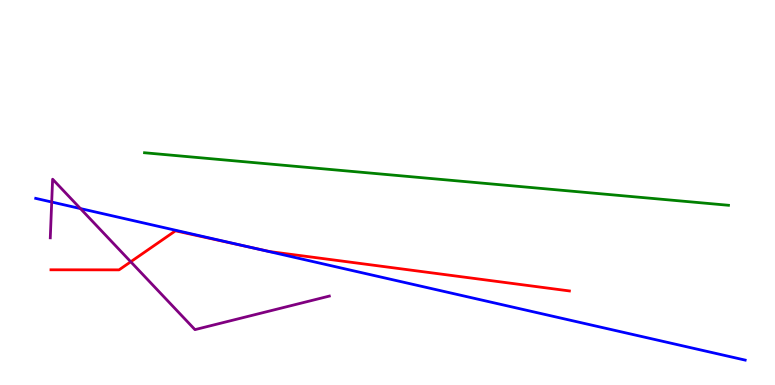[{'lines': ['blue', 'red'], 'intersections': [{'x': 3.24, 'y': 3.57}]}, {'lines': ['green', 'red'], 'intersections': []}, {'lines': ['purple', 'red'], 'intersections': [{'x': 1.69, 'y': 3.2}]}, {'lines': ['blue', 'green'], 'intersections': []}, {'lines': ['blue', 'purple'], 'intersections': [{'x': 0.667, 'y': 4.75}, {'x': 1.04, 'y': 4.58}]}, {'lines': ['green', 'purple'], 'intersections': []}]